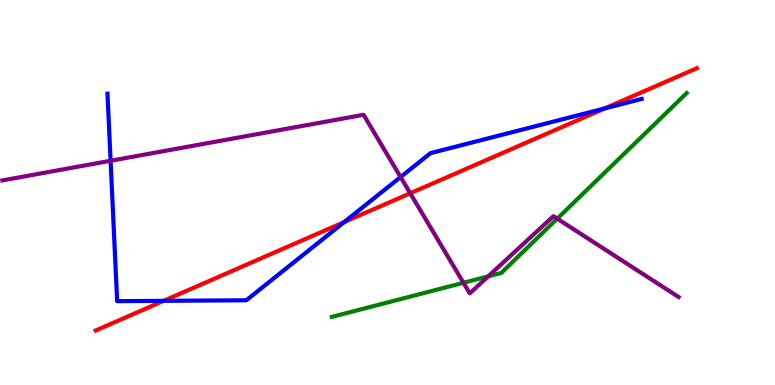[{'lines': ['blue', 'red'], 'intersections': [{'x': 2.11, 'y': 2.19}, {'x': 4.44, 'y': 4.23}, {'x': 7.8, 'y': 7.18}]}, {'lines': ['green', 'red'], 'intersections': []}, {'lines': ['purple', 'red'], 'intersections': [{'x': 5.29, 'y': 4.98}]}, {'lines': ['blue', 'green'], 'intersections': []}, {'lines': ['blue', 'purple'], 'intersections': [{'x': 1.43, 'y': 5.82}, {'x': 5.17, 'y': 5.4}]}, {'lines': ['green', 'purple'], 'intersections': [{'x': 5.98, 'y': 2.65}, {'x': 6.3, 'y': 2.82}, {'x': 7.19, 'y': 4.32}]}]